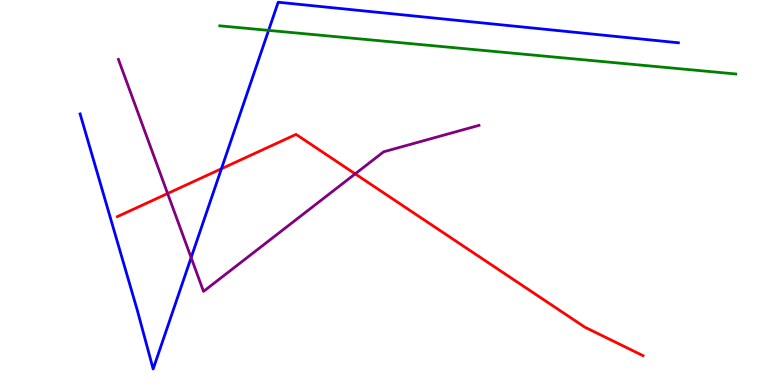[{'lines': ['blue', 'red'], 'intersections': [{'x': 2.86, 'y': 5.62}]}, {'lines': ['green', 'red'], 'intersections': []}, {'lines': ['purple', 'red'], 'intersections': [{'x': 2.16, 'y': 4.97}, {'x': 4.58, 'y': 5.48}]}, {'lines': ['blue', 'green'], 'intersections': [{'x': 3.47, 'y': 9.21}]}, {'lines': ['blue', 'purple'], 'intersections': [{'x': 2.47, 'y': 3.31}]}, {'lines': ['green', 'purple'], 'intersections': []}]